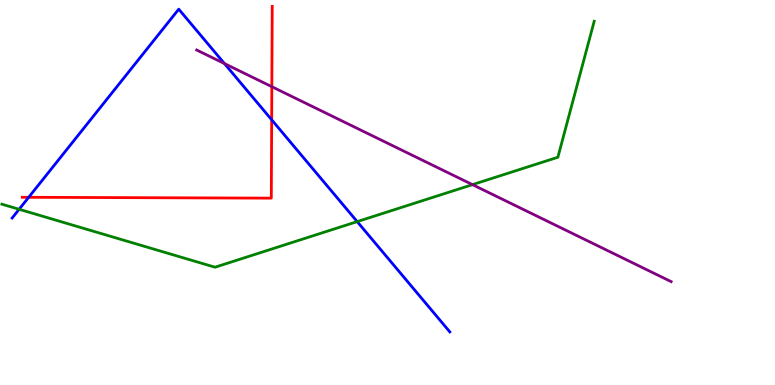[{'lines': ['blue', 'red'], 'intersections': [{'x': 0.37, 'y': 4.88}, {'x': 3.51, 'y': 6.89}]}, {'lines': ['green', 'red'], 'intersections': []}, {'lines': ['purple', 'red'], 'intersections': [{'x': 3.51, 'y': 7.75}]}, {'lines': ['blue', 'green'], 'intersections': [{'x': 0.247, 'y': 4.56}, {'x': 4.61, 'y': 4.24}]}, {'lines': ['blue', 'purple'], 'intersections': [{'x': 2.9, 'y': 8.35}]}, {'lines': ['green', 'purple'], 'intersections': [{'x': 6.1, 'y': 5.2}]}]